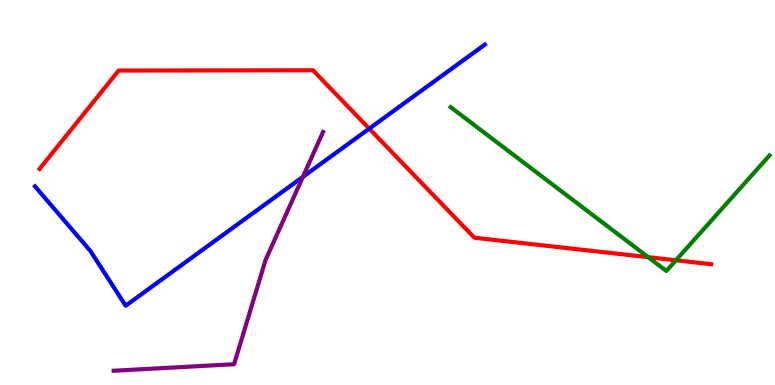[{'lines': ['blue', 'red'], 'intersections': [{'x': 4.76, 'y': 6.66}]}, {'lines': ['green', 'red'], 'intersections': [{'x': 8.36, 'y': 3.32}, {'x': 8.72, 'y': 3.24}]}, {'lines': ['purple', 'red'], 'intersections': []}, {'lines': ['blue', 'green'], 'intersections': []}, {'lines': ['blue', 'purple'], 'intersections': [{'x': 3.91, 'y': 5.41}]}, {'lines': ['green', 'purple'], 'intersections': []}]